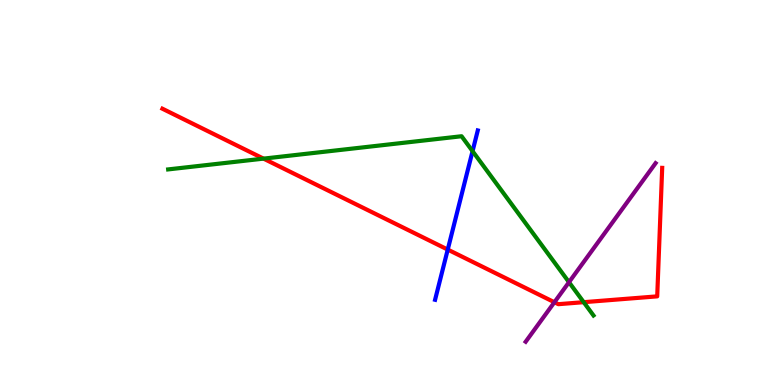[{'lines': ['blue', 'red'], 'intersections': [{'x': 5.78, 'y': 3.52}]}, {'lines': ['green', 'red'], 'intersections': [{'x': 3.4, 'y': 5.88}, {'x': 7.53, 'y': 2.15}]}, {'lines': ['purple', 'red'], 'intersections': [{'x': 7.15, 'y': 2.15}]}, {'lines': ['blue', 'green'], 'intersections': [{'x': 6.1, 'y': 6.07}]}, {'lines': ['blue', 'purple'], 'intersections': []}, {'lines': ['green', 'purple'], 'intersections': [{'x': 7.34, 'y': 2.67}]}]